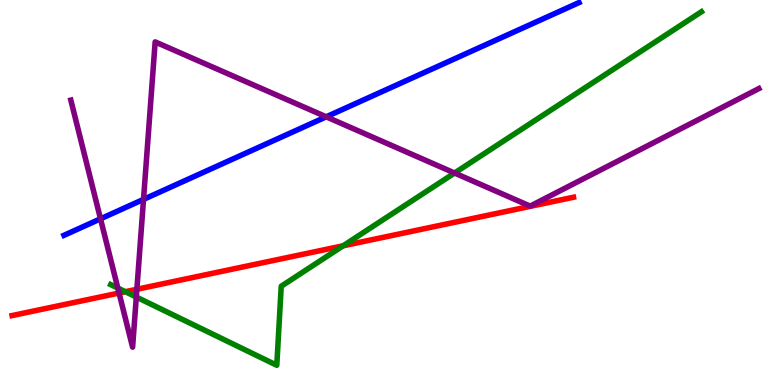[{'lines': ['blue', 'red'], 'intersections': []}, {'lines': ['green', 'red'], 'intersections': [{'x': 1.62, 'y': 2.42}, {'x': 4.43, 'y': 3.62}]}, {'lines': ['purple', 'red'], 'intersections': [{'x': 1.54, 'y': 2.39}, {'x': 1.77, 'y': 2.49}]}, {'lines': ['blue', 'green'], 'intersections': []}, {'lines': ['blue', 'purple'], 'intersections': [{'x': 1.3, 'y': 4.32}, {'x': 1.85, 'y': 4.82}, {'x': 4.21, 'y': 6.97}]}, {'lines': ['green', 'purple'], 'intersections': [{'x': 1.52, 'y': 2.52}, {'x': 1.76, 'y': 2.28}, {'x': 5.87, 'y': 5.51}]}]